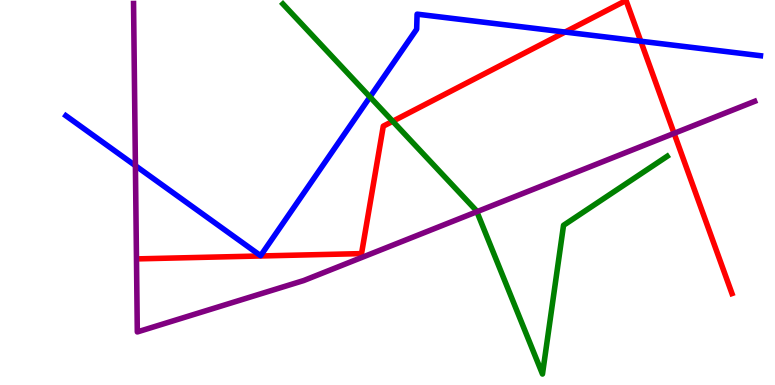[{'lines': ['blue', 'red'], 'intersections': [{'x': 7.29, 'y': 9.17}, {'x': 8.27, 'y': 8.93}]}, {'lines': ['green', 'red'], 'intersections': [{'x': 5.07, 'y': 6.85}]}, {'lines': ['purple', 'red'], 'intersections': [{'x': 8.7, 'y': 6.54}]}, {'lines': ['blue', 'green'], 'intersections': [{'x': 4.77, 'y': 7.48}]}, {'lines': ['blue', 'purple'], 'intersections': [{'x': 1.75, 'y': 5.7}]}, {'lines': ['green', 'purple'], 'intersections': [{'x': 6.15, 'y': 4.5}]}]